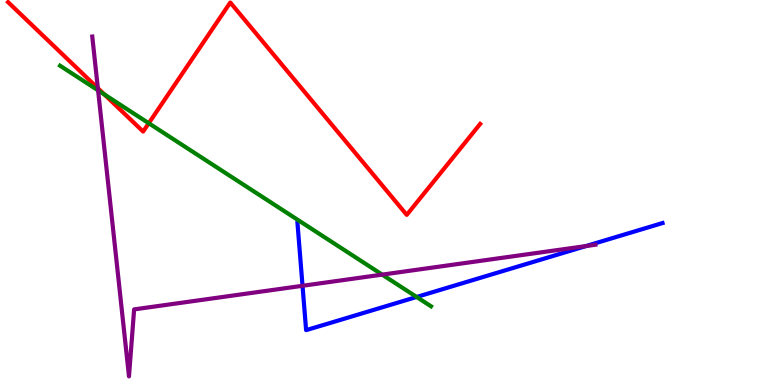[{'lines': ['blue', 'red'], 'intersections': []}, {'lines': ['green', 'red'], 'intersections': [{'x': 1.35, 'y': 7.55}, {'x': 1.92, 'y': 6.8}]}, {'lines': ['purple', 'red'], 'intersections': [{'x': 1.26, 'y': 7.71}]}, {'lines': ['blue', 'green'], 'intersections': [{'x': 5.38, 'y': 2.29}]}, {'lines': ['blue', 'purple'], 'intersections': [{'x': 3.9, 'y': 2.58}, {'x': 7.56, 'y': 3.61}]}, {'lines': ['green', 'purple'], 'intersections': [{'x': 1.27, 'y': 7.65}, {'x': 4.93, 'y': 2.87}]}]